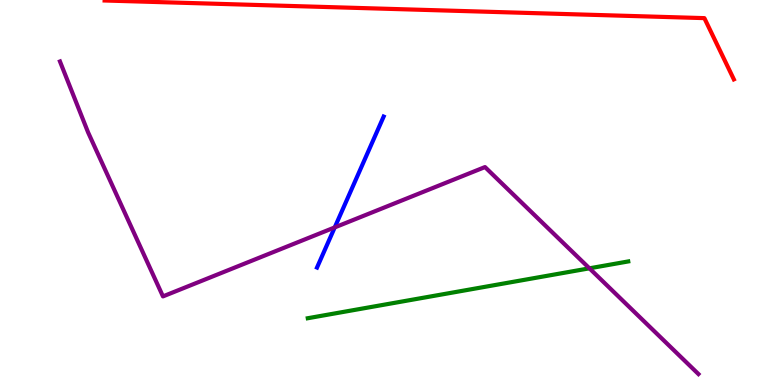[{'lines': ['blue', 'red'], 'intersections': []}, {'lines': ['green', 'red'], 'intersections': []}, {'lines': ['purple', 'red'], 'intersections': []}, {'lines': ['blue', 'green'], 'intersections': []}, {'lines': ['blue', 'purple'], 'intersections': [{'x': 4.32, 'y': 4.09}]}, {'lines': ['green', 'purple'], 'intersections': [{'x': 7.61, 'y': 3.03}]}]